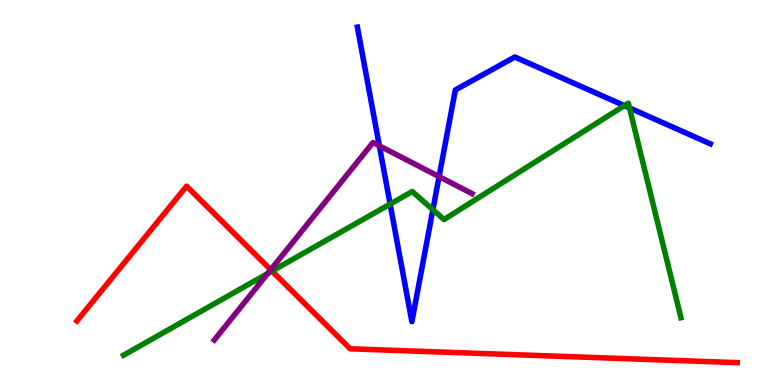[{'lines': ['blue', 'red'], 'intersections': []}, {'lines': ['green', 'red'], 'intersections': [{'x': 3.51, 'y': 2.96}]}, {'lines': ['purple', 'red'], 'intersections': [{'x': 3.49, 'y': 2.99}]}, {'lines': ['blue', 'green'], 'intersections': [{'x': 5.03, 'y': 4.7}, {'x': 5.59, 'y': 4.55}, {'x': 8.06, 'y': 7.26}, {'x': 8.12, 'y': 7.2}]}, {'lines': ['blue', 'purple'], 'intersections': [{'x': 4.89, 'y': 6.21}, {'x': 5.67, 'y': 5.41}]}, {'lines': ['green', 'purple'], 'intersections': [{'x': 3.46, 'y': 2.9}]}]